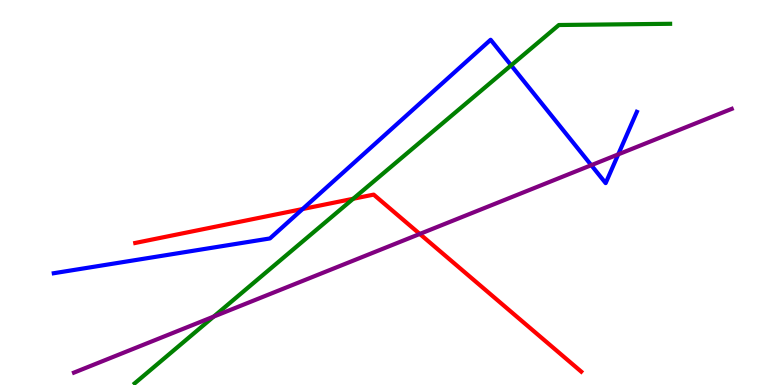[{'lines': ['blue', 'red'], 'intersections': [{'x': 3.9, 'y': 4.57}]}, {'lines': ['green', 'red'], 'intersections': [{'x': 4.56, 'y': 4.84}]}, {'lines': ['purple', 'red'], 'intersections': [{'x': 5.42, 'y': 3.92}]}, {'lines': ['blue', 'green'], 'intersections': [{'x': 6.6, 'y': 8.3}]}, {'lines': ['blue', 'purple'], 'intersections': [{'x': 7.63, 'y': 5.71}, {'x': 7.98, 'y': 5.99}]}, {'lines': ['green', 'purple'], 'intersections': [{'x': 2.76, 'y': 1.78}]}]